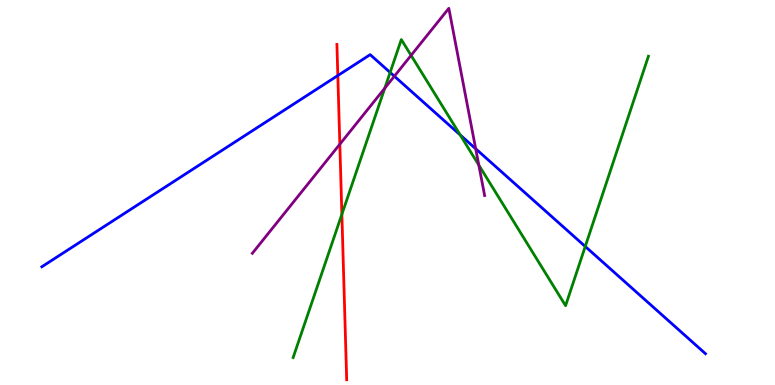[{'lines': ['blue', 'red'], 'intersections': [{'x': 4.36, 'y': 8.04}]}, {'lines': ['green', 'red'], 'intersections': [{'x': 4.41, 'y': 4.43}]}, {'lines': ['purple', 'red'], 'intersections': [{'x': 4.38, 'y': 6.25}]}, {'lines': ['blue', 'green'], 'intersections': [{'x': 5.03, 'y': 8.12}, {'x': 5.94, 'y': 6.5}, {'x': 7.55, 'y': 3.6}]}, {'lines': ['blue', 'purple'], 'intersections': [{'x': 5.09, 'y': 8.02}, {'x': 6.14, 'y': 6.14}]}, {'lines': ['green', 'purple'], 'intersections': [{'x': 4.97, 'y': 7.71}, {'x': 5.3, 'y': 8.56}, {'x': 6.18, 'y': 5.71}]}]